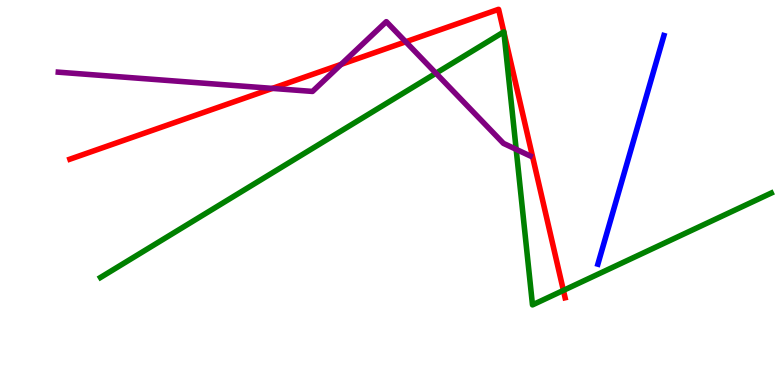[{'lines': ['blue', 'red'], 'intersections': []}, {'lines': ['green', 'red'], 'intersections': [{'x': 6.5, 'y': 9.17}, {'x': 6.5, 'y': 9.16}, {'x': 7.27, 'y': 2.46}]}, {'lines': ['purple', 'red'], 'intersections': [{'x': 3.51, 'y': 7.7}, {'x': 4.4, 'y': 8.33}, {'x': 5.23, 'y': 8.91}]}, {'lines': ['blue', 'green'], 'intersections': []}, {'lines': ['blue', 'purple'], 'intersections': []}, {'lines': ['green', 'purple'], 'intersections': [{'x': 5.63, 'y': 8.1}, {'x': 6.66, 'y': 6.12}]}]